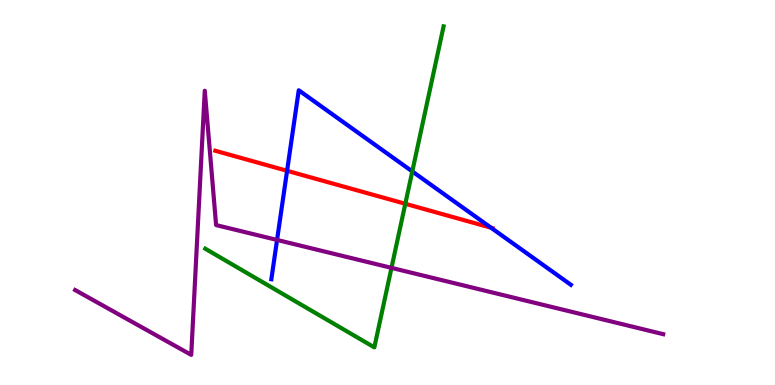[{'lines': ['blue', 'red'], 'intersections': [{'x': 3.7, 'y': 5.56}, {'x': 6.34, 'y': 4.09}]}, {'lines': ['green', 'red'], 'intersections': [{'x': 5.23, 'y': 4.71}]}, {'lines': ['purple', 'red'], 'intersections': []}, {'lines': ['blue', 'green'], 'intersections': [{'x': 5.32, 'y': 5.55}]}, {'lines': ['blue', 'purple'], 'intersections': [{'x': 3.57, 'y': 3.77}]}, {'lines': ['green', 'purple'], 'intersections': [{'x': 5.05, 'y': 3.04}]}]